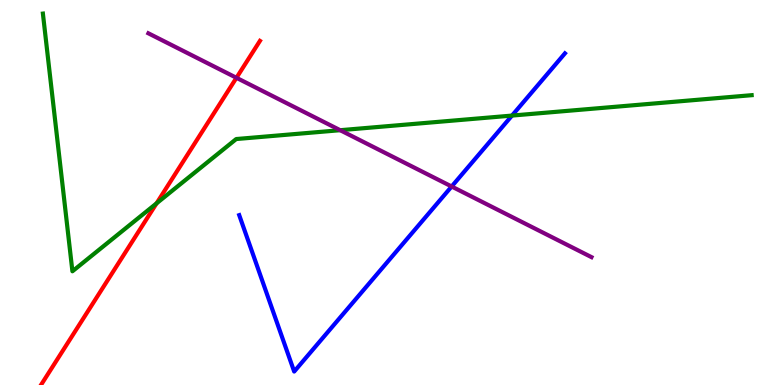[{'lines': ['blue', 'red'], 'intersections': []}, {'lines': ['green', 'red'], 'intersections': [{'x': 2.02, 'y': 4.72}]}, {'lines': ['purple', 'red'], 'intersections': [{'x': 3.05, 'y': 7.98}]}, {'lines': ['blue', 'green'], 'intersections': [{'x': 6.61, 'y': 7.0}]}, {'lines': ['blue', 'purple'], 'intersections': [{'x': 5.83, 'y': 5.16}]}, {'lines': ['green', 'purple'], 'intersections': [{'x': 4.39, 'y': 6.62}]}]